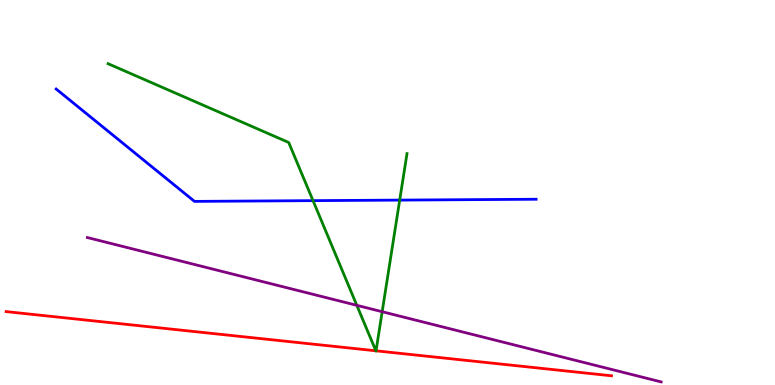[{'lines': ['blue', 'red'], 'intersections': []}, {'lines': ['green', 'red'], 'intersections': [{'x': 4.85, 'y': 0.888}, {'x': 4.85, 'y': 0.888}]}, {'lines': ['purple', 'red'], 'intersections': []}, {'lines': ['blue', 'green'], 'intersections': [{'x': 4.04, 'y': 4.79}, {'x': 5.16, 'y': 4.8}]}, {'lines': ['blue', 'purple'], 'intersections': []}, {'lines': ['green', 'purple'], 'intersections': [{'x': 4.6, 'y': 2.07}, {'x': 4.93, 'y': 1.9}]}]